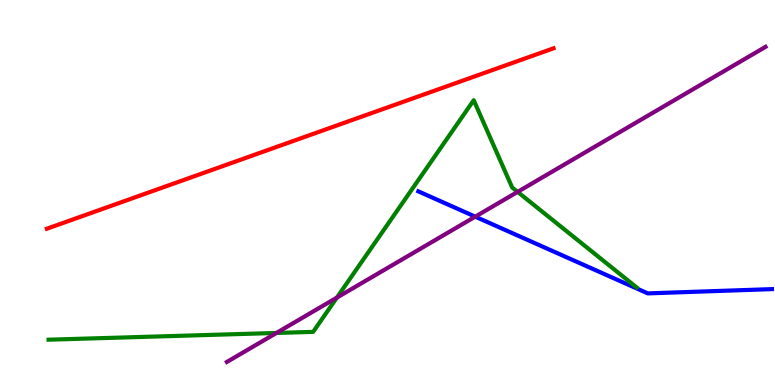[{'lines': ['blue', 'red'], 'intersections': []}, {'lines': ['green', 'red'], 'intersections': []}, {'lines': ['purple', 'red'], 'intersections': []}, {'lines': ['blue', 'green'], 'intersections': []}, {'lines': ['blue', 'purple'], 'intersections': [{'x': 6.13, 'y': 4.37}]}, {'lines': ['green', 'purple'], 'intersections': [{'x': 3.57, 'y': 1.35}, {'x': 4.35, 'y': 2.27}, {'x': 6.68, 'y': 5.02}]}]